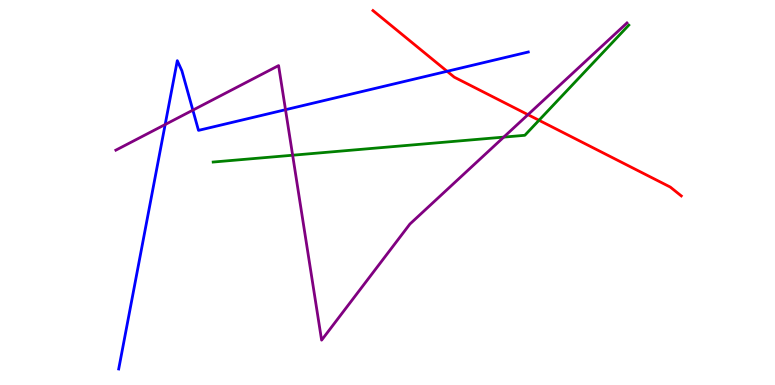[{'lines': ['blue', 'red'], 'intersections': [{'x': 5.77, 'y': 8.15}]}, {'lines': ['green', 'red'], 'intersections': [{'x': 6.95, 'y': 6.88}]}, {'lines': ['purple', 'red'], 'intersections': [{'x': 6.81, 'y': 7.02}]}, {'lines': ['blue', 'green'], 'intersections': []}, {'lines': ['blue', 'purple'], 'intersections': [{'x': 2.13, 'y': 6.77}, {'x': 2.49, 'y': 7.14}, {'x': 3.68, 'y': 7.15}]}, {'lines': ['green', 'purple'], 'intersections': [{'x': 3.78, 'y': 5.97}, {'x': 6.5, 'y': 6.44}]}]